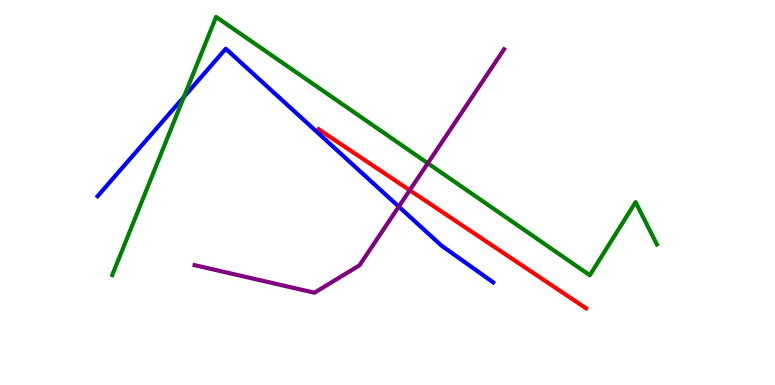[{'lines': ['blue', 'red'], 'intersections': []}, {'lines': ['green', 'red'], 'intersections': []}, {'lines': ['purple', 'red'], 'intersections': [{'x': 5.29, 'y': 5.06}]}, {'lines': ['blue', 'green'], 'intersections': [{'x': 2.37, 'y': 7.48}]}, {'lines': ['blue', 'purple'], 'intersections': [{'x': 5.15, 'y': 4.63}]}, {'lines': ['green', 'purple'], 'intersections': [{'x': 5.52, 'y': 5.76}]}]